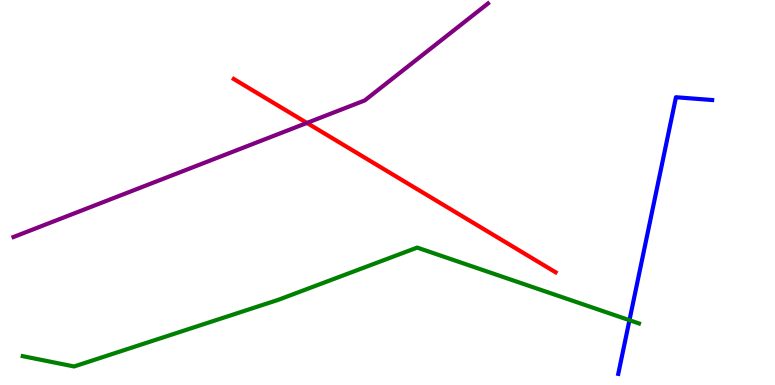[{'lines': ['blue', 'red'], 'intersections': []}, {'lines': ['green', 'red'], 'intersections': []}, {'lines': ['purple', 'red'], 'intersections': [{'x': 3.96, 'y': 6.81}]}, {'lines': ['blue', 'green'], 'intersections': [{'x': 8.12, 'y': 1.68}]}, {'lines': ['blue', 'purple'], 'intersections': []}, {'lines': ['green', 'purple'], 'intersections': []}]